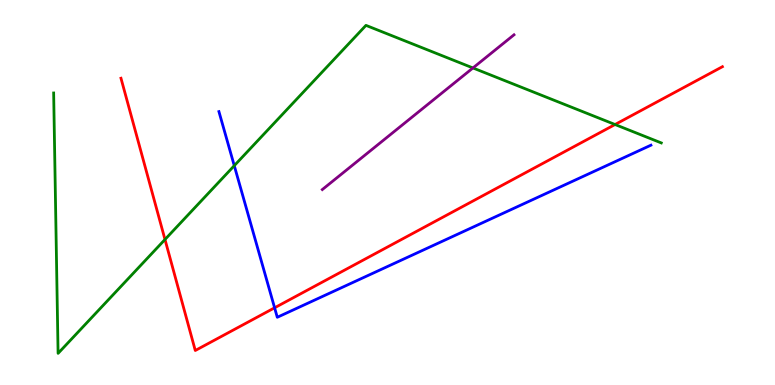[{'lines': ['blue', 'red'], 'intersections': [{'x': 3.54, 'y': 2.01}]}, {'lines': ['green', 'red'], 'intersections': [{'x': 2.13, 'y': 3.78}, {'x': 7.94, 'y': 6.77}]}, {'lines': ['purple', 'red'], 'intersections': []}, {'lines': ['blue', 'green'], 'intersections': [{'x': 3.02, 'y': 5.7}]}, {'lines': ['blue', 'purple'], 'intersections': []}, {'lines': ['green', 'purple'], 'intersections': [{'x': 6.1, 'y': 8.23}]}]